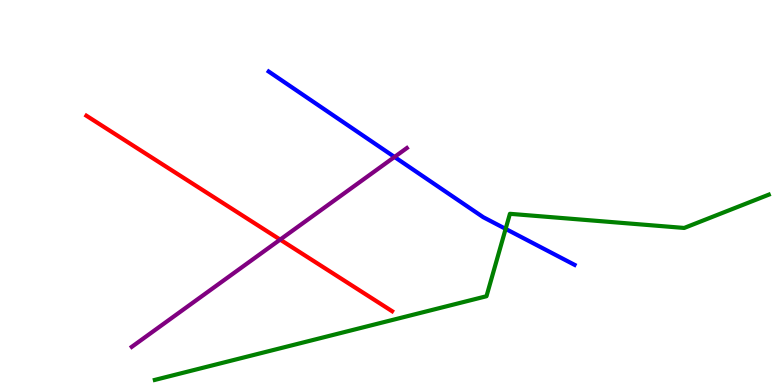[{'lines': ['blue', 'red'], 'intersections': []}, {'lines': ['green', 'red'], 'intersections': []}, {'lines': ['purple', 'red'], 'intersections': [{'x': 3.61, 'y': 3.78}]}, {'lines': ['blue', 'green'], 'intersections': [{'x': 6.52, 'y': 4.05}]}, {'lines': ['blue', 'purple'], 'intersections': [{'x': 5.09, 'y': 5.92}]}, {'lines': ['green', 'purple'], 'intersections': []}]